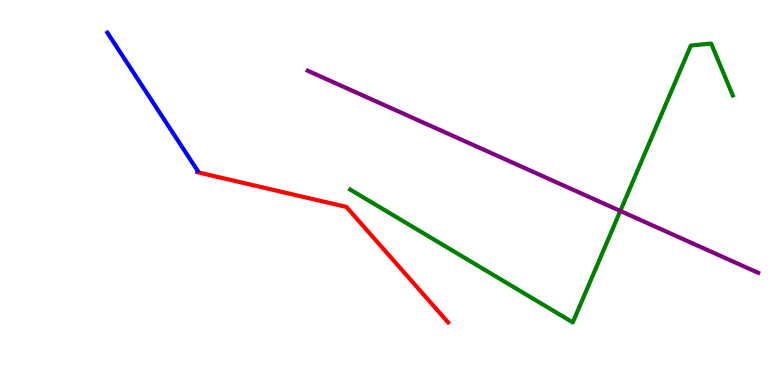[{'lines': ['blue', 'red'], 'intersections': []}, {'lines': ['green', 'red'], 'intersections': []}, {'lines': ['purple', 'red'], 'intersections': []}, {'lines': ['blue', 'green'], 'intersections': []}, {'lines': ['blue', 'purple'], 'intersections': []}, {'lines': ['green', 'purple'], 'intersections': [{'x': 8.0, 'y': 4.52}]}]